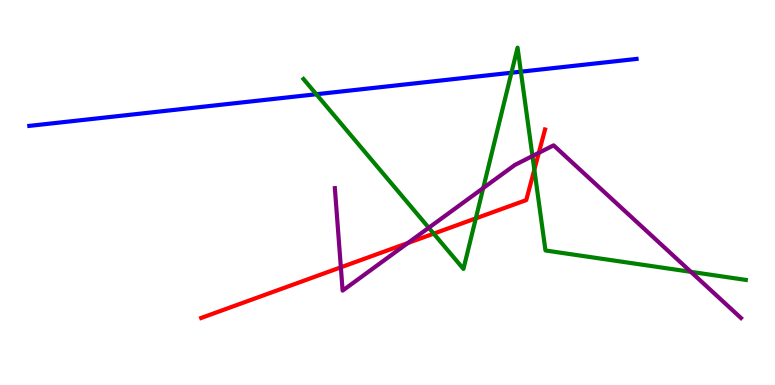[{'lines': ['blue', 'red'], 'intersections': []}, {'lines': ['green', 'red'], 'intersections': [{'x': 5.6, 'y': 3.93}, {'x': 6.14, 'y': 4.33}, {'x': 6.89, 'y': 5.59}]}, {'lines': ['purple', 'red'], 'intersections': [{'x': 4.4, 'y': 3.06}, {'x': 5.26, 'y': 3.69}, {'x': 6.95, 'y': 6.03}]}, {'lines': ['blue', 'green'], 'intersections': [{'x': 4.08, 'y': 7.55}, {'x': 6.6, 'y': 8.11}, {'x': 6.72, 'y': 8.14}]}, {'lines': ['blue', 'purple'], 'intersections': []}, {'lines': ['green', 'purple'], 'intersections': [{'x': 5.53, 'y': 4.08}, {'x': 6.24, 'y': 5.12}, {'x': 6.87, 'y': 5.95}, {'x': 8.91, 'y': 2.94}]}]